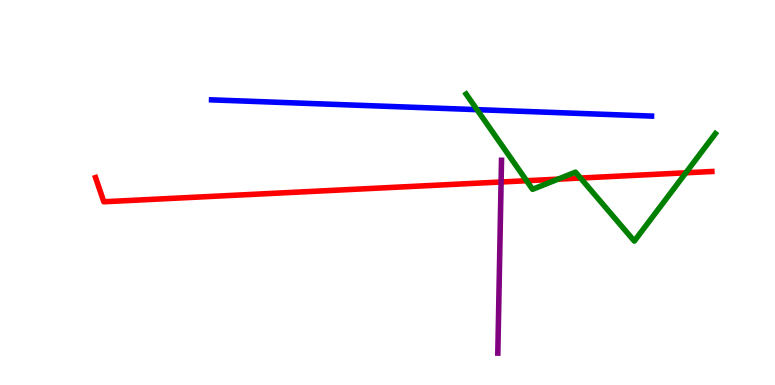[{'lines': ['blue', 'red'], 'intersections': []}, {'lines': ['green', 'red'], 'intersections': [{'x': 6.79, 'y': 5.31}, {'x': 7.2, 'y': 5.35}, {'x': 7.49, 'y': 5.38}, {'x': 8.85, 'y': 5.51}]}, {'lines': ['purple', 'red'], 'intersections': [{'x': 6.47, 'y': 5.27}]}, {'lines': ['blue', 'green'], 'intersections': [{'x': 6.15, 'y': 7.15}]}, {'lines': ['blue', 'purple'], 'intersections': []}, {'lines': ['green', 'purple'], 'intersections': []}]